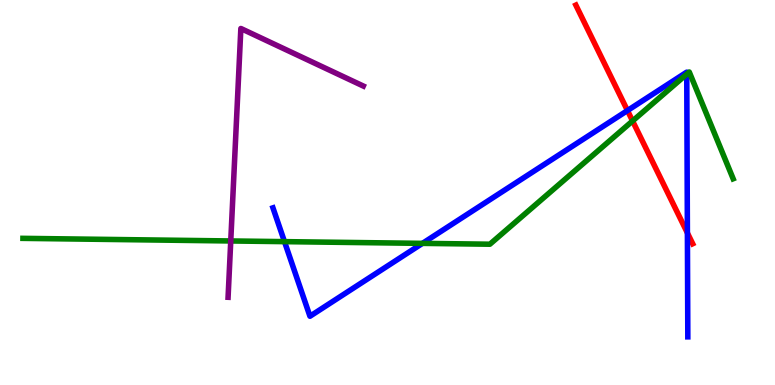[{'lines': ['blue', 'red'], 'intersections': [{'x': 8.1, 'y': 7.13}, {'x': 8.87, 'y': 3.95}]}, {'lines': ['green', 'red'], 'intersections': [{'x': 8.16, 'y': 6.86}]}, {'lines': ['purple', 'red'], 'intersections': []}, {'lines': ['blue', 'green'], 'intersections': [{'x': 3.67, 'y': 3.72}, {'x': 5.45, 'y': 3.68}, {'x': 8.86, 'y': 8.07}]}, {'lines': ['blue', 'purple'], 'intersections': []}, {'lines': ['green', 'purple'], 'intersections': [{'x': 2.98, 'y': 3.74}]}]